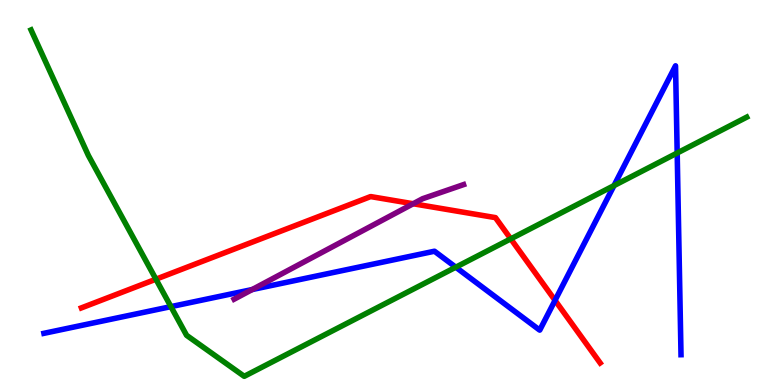[{'lines': ['blue', 'red'], 'intersections': [{'x': 7.16, 'y': 2.2}]}, {'lines': ['green', 'red'], 'intersections': [{'x': 2.01, 'y': 2.75}, {'x': 6.59, 'y': 3.8}]}, {'lines': ['purple', 'red'], 'intersections': [{'x': 5.33, 'y': 4.71}]}, {'lines': ['blue', 'green'], 'intersections': [{'x': 2.21, 'y': 2.04}, {'x': 5.88, 'y': 3.06}, {'x': 7.92, 'y': 5.18}, {'x': 8.74, 'y': 6.03}]}, {'lines': ['blue', 'purple'], 'intersections': [{'x': 3.25, 'y': 2.48}]}, {'lines': ['green', 'purple'], 'intersections': []}]